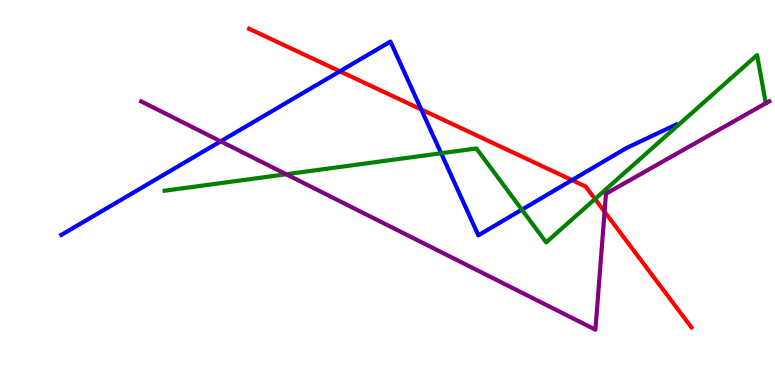[{'lines': ['blue', 'red'], 'intersections': [{'x': 4.39, 'y': 8.15}, {'x': 5.44, 'y': 7.16}, {'x': 7.38, 'y': 5.32}]}, {'lines': ['green', 'red'], 'intersections': [{'x': 7.68, 'y': 4.83}]}, {'lines': ['purple', 'red'], 'intersections': [{'x': 7.8, 'y': 4.5}]}, {'lines': ['blue', 'green'], 'intersections': [{'x': 5.69, 'y': 6.02}, {'x': 6.73, 'y': 4.55}]}, {'lines': ['blue', 'purple'], 'intersections': [{'x': 2.85, 'y': 6.33}]}, {'lines': ['green', 'purple'], 'intersections': [{'x': 3.69, 'y': 5.47}]}]